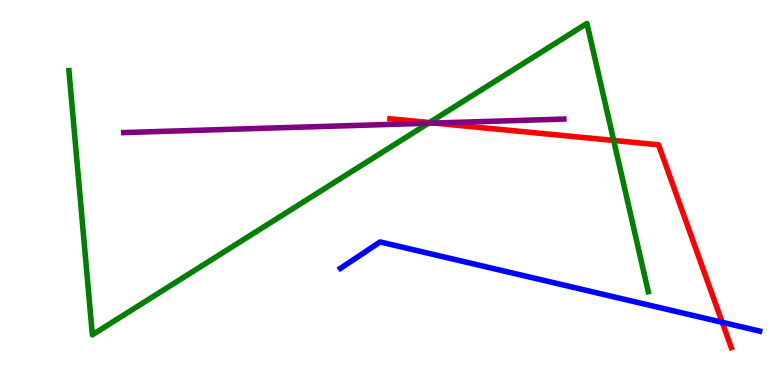[{'lines': ['blue', 'red'], 'intersections': [{'x': 9.32, 'y': 1.63}]}, {'lines': ['green', 'red'], 'intersections': [{'x': 5.54, 'y': 6.82}, {'x': 7.92, 'y': 6.35}]}, {'lines': ['purple', 'red'], 'intersections': [{'x': 5.6, 'y': 6.8}]}, {'lines': ['blue', 'green'], 'intersections': []}, {'lines': ['blue', 'purple'], 'intersections': []}, {'lines': ['green', 'purple'], 'intersections': [{'x': 5.53, 'y': 6.8}]}]